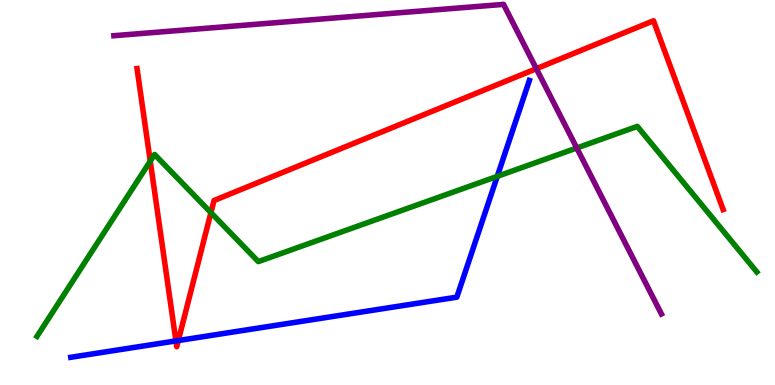[{'lines': ['blue', 'red'], 'intersections': [{'x': 2.27, 'y': 1.15}, {'x': 2.3, 'y': 1.15}]}, {'lines': ['green', 'red'], 'intersections': [{'x': 1.94, 'y': 5.81}, {'x': 2.72, 'y': 4.48}]}, {'lines': ['purple', 'red'], 'intersections': [{'x': 6.92, 'y': 8.22}]}, {'lines': ['blue', 'green'], 'intersections': [{'x': 6.42, 'y': 5.42}]}, {'lines': ['blue', 'purple'], 'intersections': []}, {'lines': ['green', 'purple'], 'intersections': [{'x': 7.44, 'y': 6.16}]}]